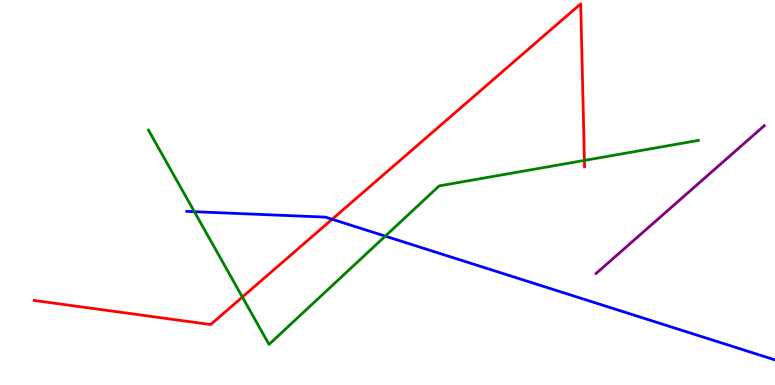[{'lines': ['blue', 'red'], 'intersections': [{'x': 4.29, 'y': 4.3}]}, {'lines': ['green', 'red'], 'intersections': [{'x': 3.13, 'y': 2.28}, {'x': 7.54, 'y': 5.83}]}, {'lines': ['purple', 'red'], 'intersections': []}, {'lines': ['blue', 'green'], 'intersections': [{'x': 2.51, 'y': 4.5}, {'x': 4.97, 'y': 3.87}]}, {'lines': ['blue', 'purple'], 'intersections': []}, {'lines': ['green', 'purple'], 'intersections': []}]